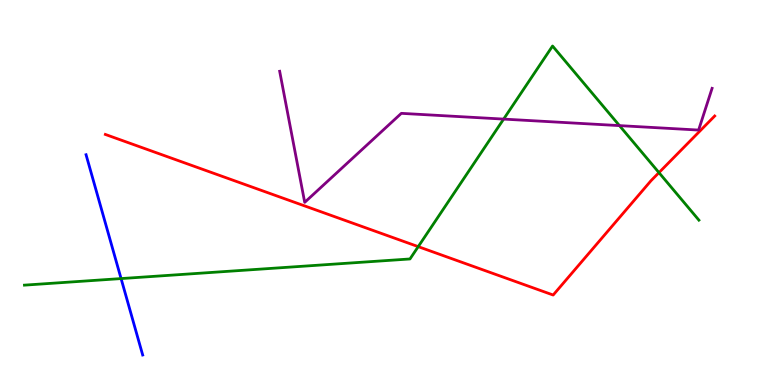[{'lines': ['blue', 'red'], 'intersections': []}, {'lines': ['green', 'red'], 'intersections': [{'x': 5.4, 'y': 3.59}, {'x': 8.5, 'y': 5.52}]}, {'lines': ['purple', 'red'], 'intersections': []}, {'lines': ['blue', 'green'], 'intersections': [{'x': 1.56, 'y': 2.76}]}, {'lines': ['blue', 'purple'], 'intersections': []}, {'lines': ['green', 'purple'], 'intersections': [{'x': 6.5, 'y': 6.91}, {'x': 7.99, 'y': 6.74}]}]